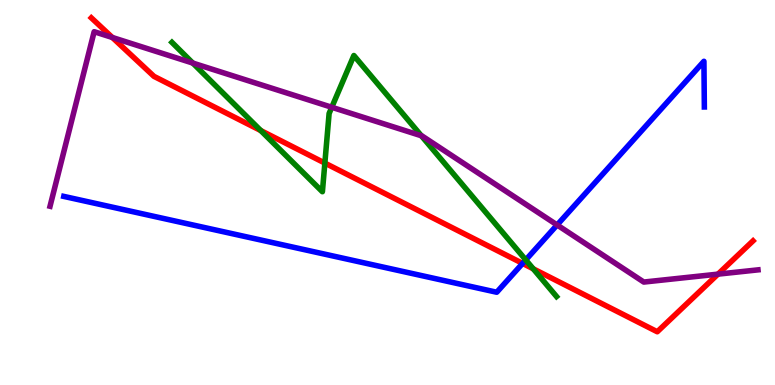[{'lines': ['blue', 'red'], 'intersections': [{'x': 6.74, 'y': 3.16}]}, {'lines': ['green', 'red'], 'intersections': [{'x': 3.37, 'y': 6.61}, {'x': 4.19, 'y': 5.76}, {'x': 6.88, 'y': 3.02}]}, {'lines': ['purple', 'red'], 'intersections': [{'x': 1.45, 'y': 9.03}, {'x': 9.26, 'y': 2.88}]}, {'lines': ['blue', 'green'], 'intersections': [{'x': 6.78, 'y': 3.25}]}, {'lines': ['blue', 'purple'], 'intersections': [{'x': 7.19, 'y': 4.16}]}, {'lines': ['green', 'purple'], 'intersections': [{'x': 2.49, 'y': 8.36}, {'x': 4.28, 'y': 7.21}, {'x': 5.44, 'y': 6.47}]}]